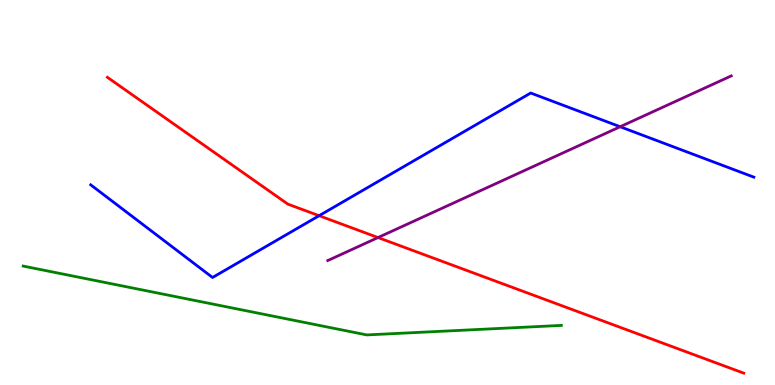[{'lines': ['blue', 'red'], 'intersections': [{'x': 4.12, 'y': 4.4}]}, {'lines': ['green', 'red'], 'intersections': []}, {'lines': ['purple', 'red'], 'intersections': [{'x': 4.88, 'y': 3.83}]}, {'lines': ['blue', 'green'], 'intersections': []}, {'lines': ['blue', 'purple'], 'intersections': [{'x': 8.0, 'y': 6.71}]}, {'lines': ['green', 'purple'], 'intersections': []}]